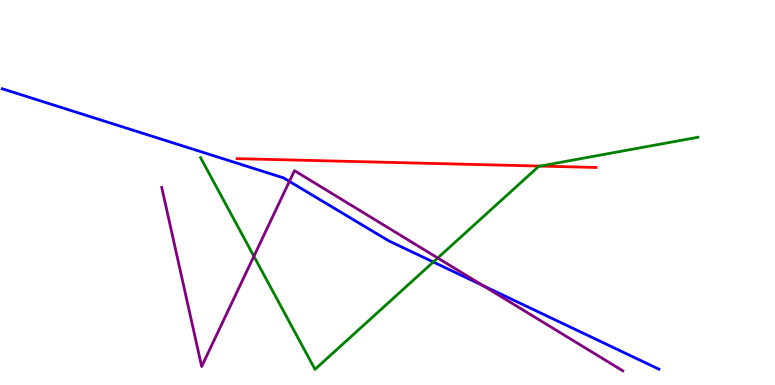[{'lines': ['blue', 'red'], 'intersections': []}, {'lines': ['green', 'red'], 'intersections': [{'x': 6.97, 'y': 5.69}]}, {'lines': ['purple', 'red'], 'intersections': []}, {'lines': ['blue', 'green'], 'intersections': [{'x': 5.59, 'y': 3.19}]}, {'lines': ['blue', 'purple'], 'intersections': [{'x': 3.73, 'y': 5.29}, {'x': 6.24, 'y': 2.58}]}, {'lines': ['green', 'purple'], 'intersections': [{'x': 3.28, 'y': 3.34}, {'x': 5.65, 'y': 3.3}]}]